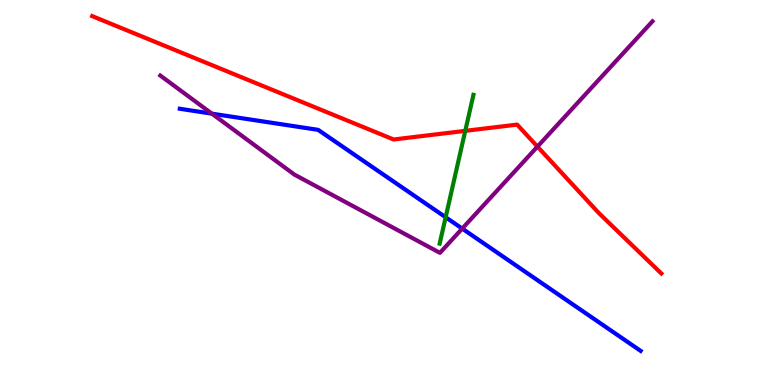[{'lines': ['blue', 'red'], 'intersections': []}, {'lines': ['green', 'red'], 'intersections': [{'x': 6.0, 'y': 6.6}]}, {'lines': ['purple', 'red'], 'intersections': [{'x': 6.93, 'y': 6.19}]}, {'lines': ['blue', 'green'], 'intersections': [{'x': 5.75, 'y': 4.36}]}, {'lines': ['blue', 'purple'], 'intersections': [{'x': 2.73, 'y': 7.05}, {'x': 5.96, 'y': 4.06}]}, {'lines': ['green', 'purple'], 'intersections': []}]